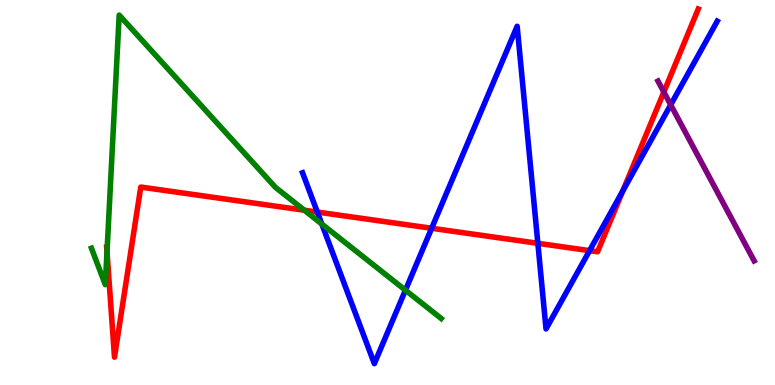[{'lines': ['blue', 'red'], 'intersections': [{'x': 4.09, 'y': 4.49}, {'x': 5.57, 'y': 4.07}, {'x': 6.94, 'y': 3.68}, {'x': 7.61, 'y': 3.49}, {'x': 8.04, 'y': 5.04}]}, {'lines': ['green', 'red'], 'intersections': [{'x': 1.38, 'y': 3.46}, {'x': 3.93, 'y': 4.54}]}, {'lines': ['purple', 'red'], 'intersections': [{'x': 8.57, 'y': 7.61}]}, {'lines': ['blue', 'green'], 'intersections': [{'x': 4.15, 'y': 4.18}, {'x': 5.23, 'y': 2.46}]}, {'lines': ['blue', 'purple'], 'intersections': [{'x': 8.65, 'y': 7.28}]}, {'lines': ['green', 'purple'], 'intersections': []}]